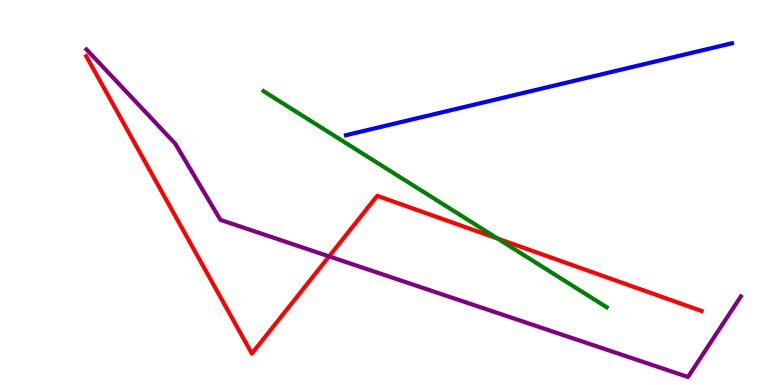[{'lines': ['blue', 'red'], 'intersections': []}, {'lines': ['green', 'red'], 'intersections': [{'x': 6.42, 'y': 3.8}]}, {'lines': ['purple', 'red'], 'intersections': [{'x': 4.25, 'y': 3.34}]}, {'lines': ['blue', 'green'], 'intersections': []}, {'lines': ['blue', 'purple'], 'intersections': []}, {'lines': ['green', 'purple'], 'intersections': []}]